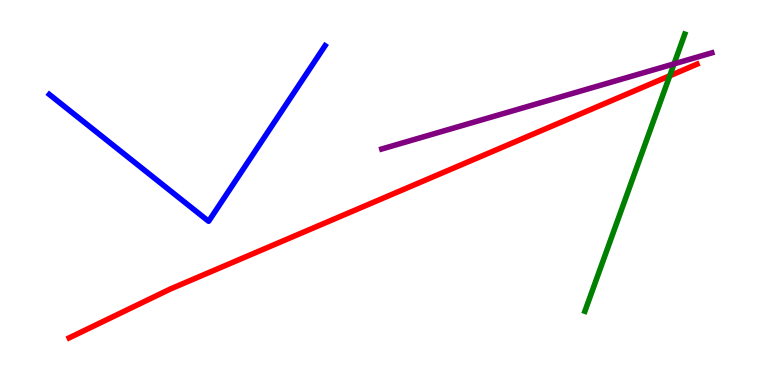[{'lines': ['blue', 'red'], 'intersections': []}, {'lines': ['green', 'red'], 'intersections': [{'x': 8.64, 'y': 8.03}]}, {'lines': ['purple', 'red'], 'intersections': []}, {'lines': ['blue', 'green'], 'intersections': []}, {'lines': ['blue', 'purple'], 'intersections': []}, {'lines': ['green', 'purple'], 'intersections': [{'x': 8.7, 'y': 8.34}]}]